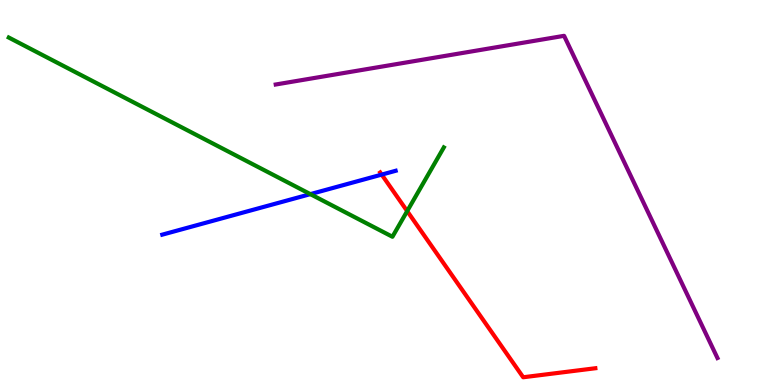[{'lines': ['blue', 'red'], 'intersections': [{'x': 4.93, 'y': 5.46}]}, {'lines': ['green', 'red'], 'intersections': [{'x': 5.25, 'y': 4.52}]}, {'lines': ['purple', 'red'], 'intersections': []}, {'lines': ['blue', 'green'], 'intersections': [{'x': 4.0, 'y': 4.96}]}, {'lines': ['blue', 'purple'], 'intersections': []}, {'lines': ['green', 'purple'], 'intersections': []}]